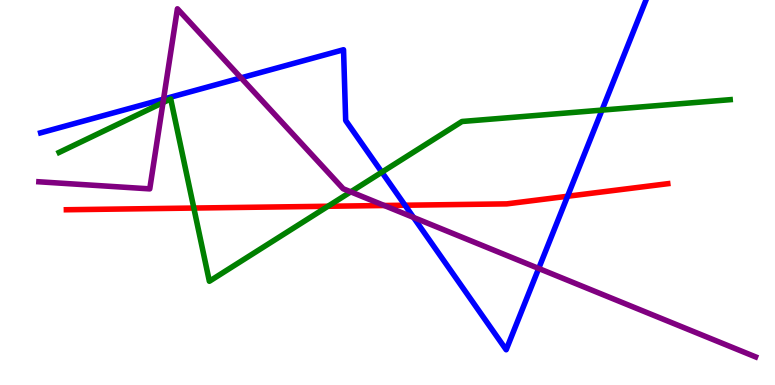[{'lines': ['blue', 'red'], 'intersections': [{'x': 5.23, 'y': 4.67}, {'x': 7.32, 'y': 4.9}]}, {'lines': ['green', 'red'], 'intersections': [{'x': 2.5, 'y': 4.6}, {'x': 4.23, 'y': 4.64}]}, {'lines': ['purple', 'red'], 'intersections': [{'x': 4.96, 'y': 4.66}]}, {'lines': ['blue', 'green'], 'intersections': [{'x': 4.93, 'y': 5.53}, {'x': 7.77, 'y': 7.14}]}, {'lines': ['blue', 'purple'], 'intersections': [{'x': 2.11, 'y': 7.43}, {'x': 3.11, 'y': 7.98}, {'x': 5.34, 'y': 4.35}, {'x': 6.95, 'y': 3.03}]}, {'lines': ['green', 'purple'], 'intersections': [{'x': 2.1, 'y': 7.34}, {'x': 4.53, 'y': 5.02}]}]